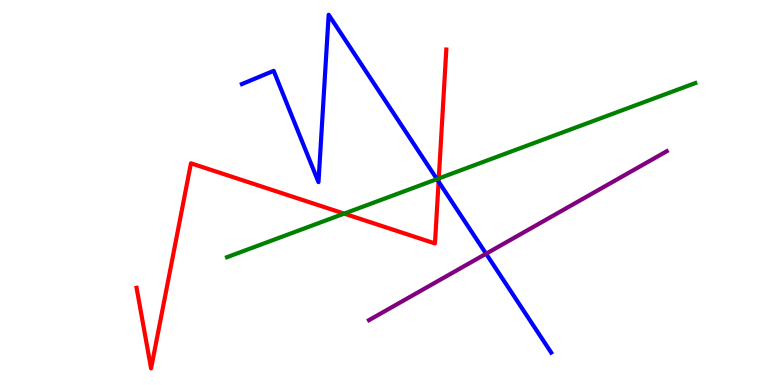[{'lines': ['blue', 'red'], 'intersections': [{'x': 5.66, 'y': 5.28}]}, {'lines': ['green', 'red'], 'intersections': [{'x': 4.44, 'y': 4.45}, {'x': 5.66, 'y': 5.37}]}, {'lines': ['purple', 'red'], 'intersections': []}, {'lines': ['blue', 'green'], 'intersections': [{'x': 5.64, 'y': 5.35}]}, {'lines': ['blue', 'purple'], 'intersections': [{'x': 6.27, 'y': 3.41}]}, {'lines': ['green', 'purple'], 'intersections': []}]